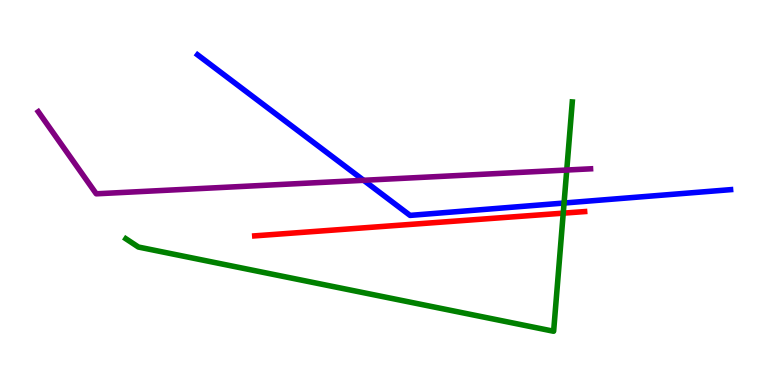[{'lines': ['blue', 'red'], 'intersections': []}, {'lines': ['green', 'red'], 'intersections': [{'x': 7.27, 'y': 4.46}]}, {'lines': ['purple', 'red'], 'intersections': []}, {'lines': ['blue', 'green'], 'intersections': [{'x': 7.28, 'y': 4.73}]}, {'lines': ['blue', 'purple'], 'intersections': [{'x': 4.69, 'y': 5.32}]}, {'lines': ['green', 'purple'], 'intersections': [{'x': 7.31, 'y': 5.58}]}]